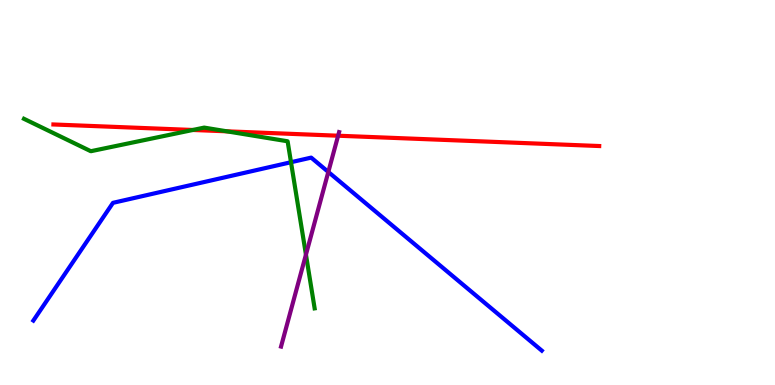[{'lines': ['blue', 'red'], 'intersections': []}, {'lines': ['green', 'red'], 'intersections': [{'x': 2.49, 'y': 6.62}, {'x': 2.93, 'y': 6.59}]}, {'lines': ['purple', 'red'], 'intersections': [{'x': 4.36, 'y': 6.47}]}, {'lines': ['blue', 'green'], 'intersections': [{'x': 3.75, 'y': 5.79}]}, {'lines': ['blue', 'purple'], 'intersections': [{'x': 4.24, 'y': 5.53}]}, {'lines': ['green', 'purple'], 'intersections': [{'x': 3.95, 'y': 3.39}]}]